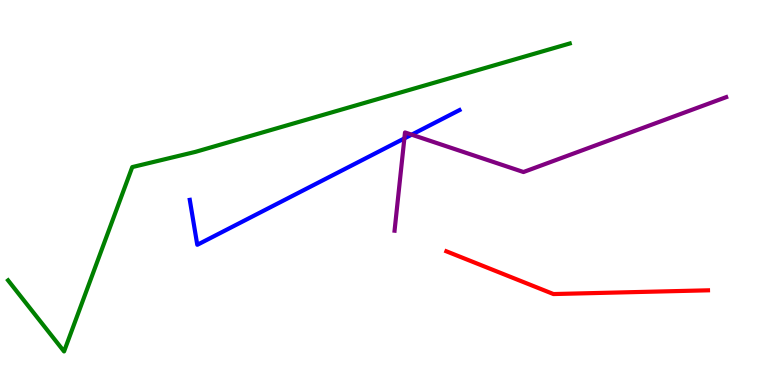[{'lines': ['blue', 'red'], 'intersections': []}, {'lines': ['green', 'red'], 'intersections': []}, {'lines': ['purple', 'red'], 'intersections': []}, {'lines': ['blue', 'green'], 'intersections': []}, {'lines': ['blue', 'purple'], 'intersections': [{'x': 5.22, 'y': 6.4}, {'x': 5.31, 'y': 6.5}]}, {'lines': ['green', 'purple'], 'intersections': []}]